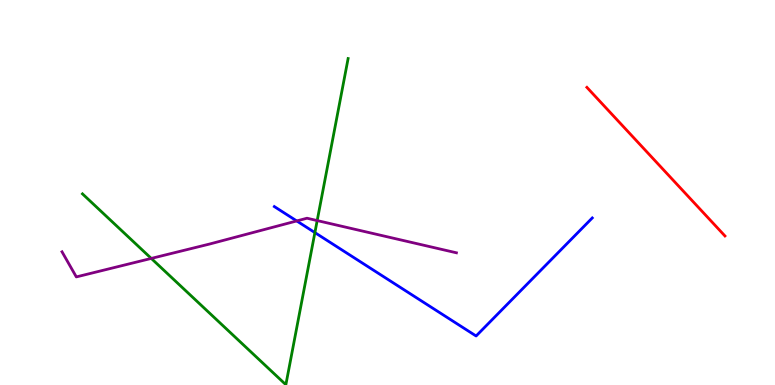[{'lines': ['blue', 'red'], 'intersections': []}, {'lines': ['green', 'red'], 'intersections': []}, {'lines': ['purple', 'red'], 'intersections': []}, {'lines': ['blue', 'green'], 'intersections': [{'x': 4.06, 'y': 3.96}]}, {'lines': ['blue', 'purple'], 'intersections': [{'x': 3.83, 'y': 4.26}]}, {'lines': ['green', 'purple'], 'intersections': [{'x': 1.95, 'y': 3.29}, {'x': 4.09, 'y': 4.27}]}]